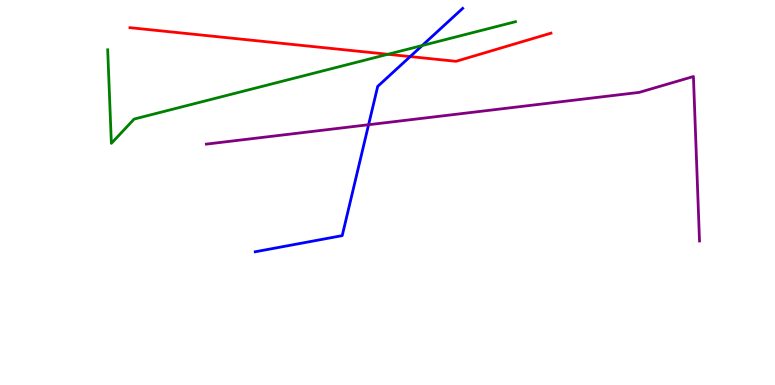[{'lines': ['blue', 'red'], 'intersections': [{'x': 5.29, 'y': 8.53}]}, {'lines': ['green', 'red'], 'intersections': [{'x': 5.01, 'y': 8.59}]}, {'lines': ['purple', 'red'], 'intersections': []}, {'lines': ['blue', 'green'], 'intersections': [{'x': 5.45, 'y': 8.82}]}, {'lines': ['blue', 'purple'], 'intersections': [{'x': 4.76, 'y': 6.76}]}, {'lines': ['green', 'purple'], 'intersections': []}]